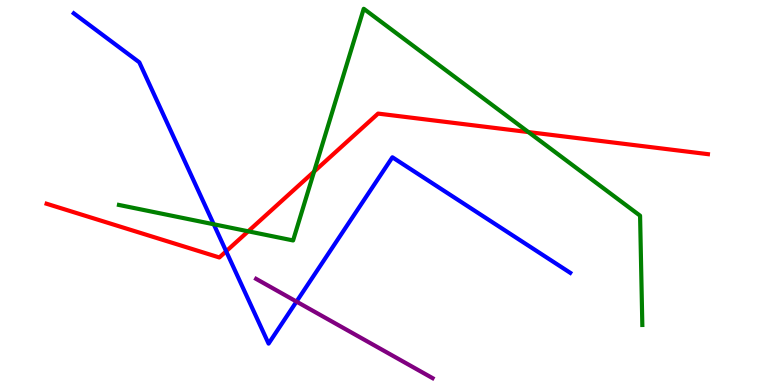[{'lines': ['blue', 'red'], 'intersections': [{'x': 2.92, 'y': 3.47}]}, {'lines': ['green', 'red'], 'intersections': [{'x': 3.2, 'y': 3.99}, {'x': 4.05, 'y': 5.54}, {'x': 6.82, 'y': 6.57}]}, {'lines': ['purple', 'red'], 'intersections': []}, {'lines': ['blue', 'green'], 'intersections': [{'x': 2.76, 'y': 4.17}]}, {'lines': ['blue', 'purple'], 'intersections': [{'x': 3.83, 'y': 2.17}]}, {'lines': ['green', 'purple'], 'intersections': []}]